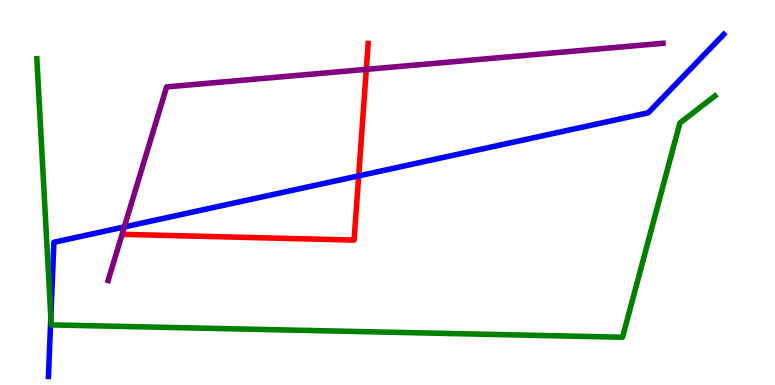[{'lines': ['blue', 'red'], 'intersections': [{'x': 4.63, 'y': 5.43}]}, {'lines': ['green', 'red'], 'intersections': []}, {'lines': ['purple', 'red'], 'intersections': [{'x': 4.73, 'y': 8.2}]}, {'lines': ['blue', 'green'], 'intersections': [{'x': 0.656, 'y': 1.76}]}, {'lines': ['blue', 'purple'], 'intersections': [{'x': 1.6, 'y': 4.11}]}, {'lines': ['green', 'purple'], 'intersections': []}]